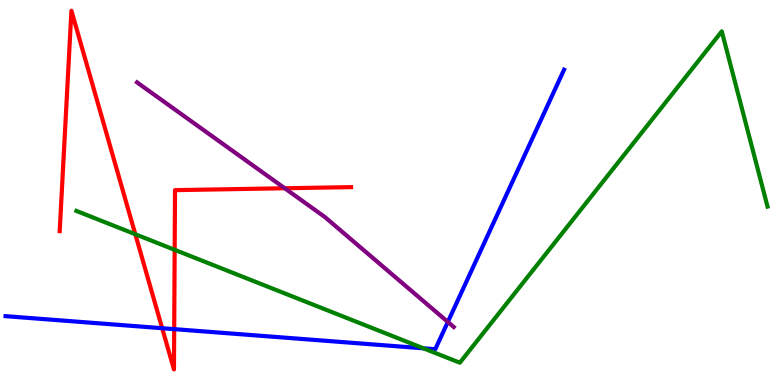[{'lines': ['blue', 'red'], 'intersections': [{'x': 2.09, 'y': 1.48}, {'x': 2.25, 'y': 1.45}]}, {'lines': ['green', 'red'], 'intersections': [{'x': 1.75, 'y': 3.92}, {'x': 2.25, 'y': 3.51}]}, {'lines': ['purple', 'red'], 'intersections': [{'x': 3.67, 'y': 5.11}]}, {'lines': ['blue', 'green'], 'intersections': [{'x': 5.46, 'y': 0.953}]}, {'lines': ['blue', 'purple'], 'intersections': [{'x': 5.78, 'y': 1.64}]}, {'lines': ['green', 'purple'], 'intersections': []}]